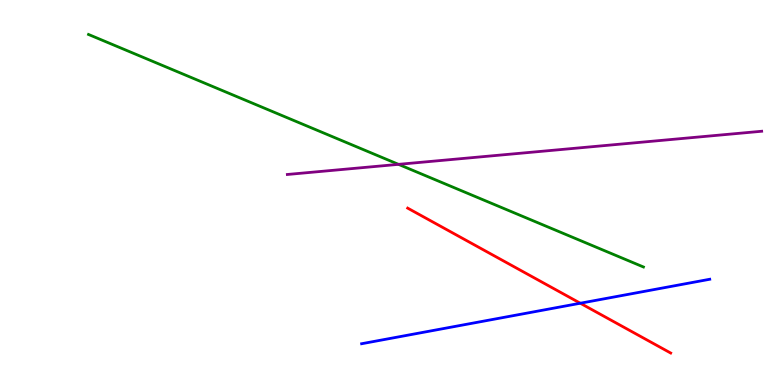[{'lines': ['blue', 'red'], 'intersections': [{'x': 7.49, 'y': 2.12}]}, {'lines': ['green', 'red'], 'intersections': []}, {'lines': ['purple', 'red'], 'intersections': []}, {'lines': ['blue', 'green'], 'intersections': []}, {'lines': ['blue', 'purple'], 'intersections': []}, {'lines': ['green', 'purple'], 'intersections': [{'x': 5.14, 'y': 5.73}]}]